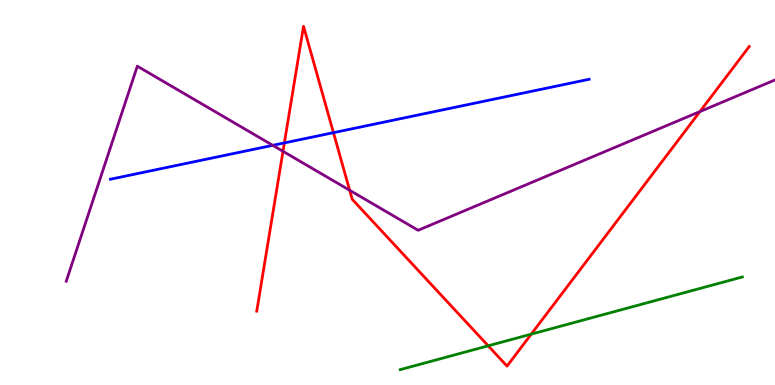[{'lines': ['blue', 'red'], 'intersections': [{'x': 3.67, 'y': 6.29}, {'x': 4.3, 'y': 6.55}]}, {'lines': ['green', 'red'], 'intersections': [{'x': 6.3, 'y': 1.02}, {'x': 6.85, 'y': 1.32}]}, {'lines': ['purple', 'red'], 'intersections': [{'x': 3.65, 'y': 6.07}, {'x': 4.51, 'y': 5.06}, {'x': 9.03, 'y': 7.1}]}, {'lines': ['blue', 'green'], 'intersections': []}, {'lines': ['blue', 'purple'], 'intersections': [{'x': 3.52, 'y': 6.22}]}, {'lines': ['green', 'purple'], 'intersections': []}]